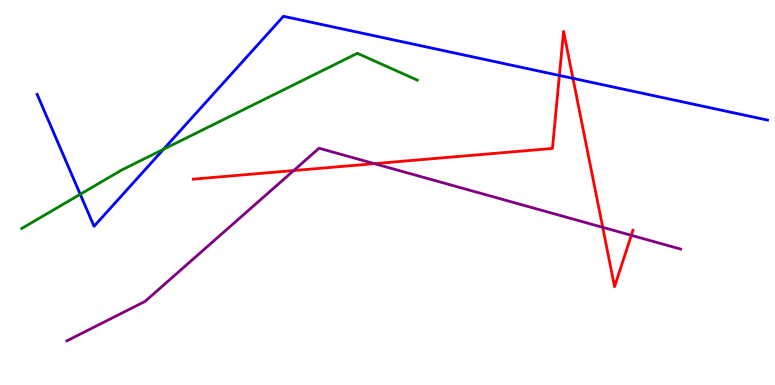[{'lines': ['blue', 'red'], 'intersections': [{'x': 7.22, 'y': 8.04}, {'x': 7.39, 'y': 7.96}]}, {'lines': ['green', 'red'], 'intersections': []}, {'lines': ['purple', 'red'], 'intersections': [{'x': 3.79, 'y': 5.57}, {'x': 4.83, 'y': 5.75}, {'x': 7.78, 'y': 4.09}, {'x': 8.15, 'y': 3.89}]}, {'lines': ['blue', 'green'], 'intersections': [{'x': 1.04, 'y': 4.95}, {'x': 2.11, 'y': 6.12}]}, {'lines': ['blue', 'purple'], 'intersections': []}, {'lines': ['green', 'purple'], 'intersections': []}]